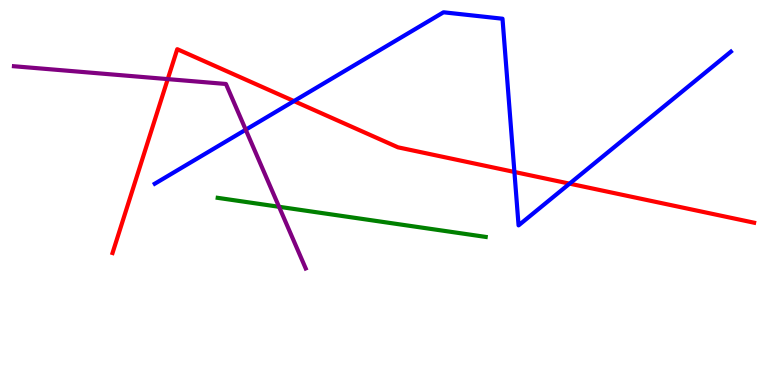[{'lines': ['blue', 'red'], 'intersections': [{'x': 3.79, 'y': 7.37}, {'x': 6.64, 'y': 5.53}, {'x': 7.35, 'y': 5.23}]}, {'lines': ['green', 'red'], 'intersections': []}, {'lines': ['purple', 'red'], 'intersections': [{'x': 2.16, 'y': 7.95}]}, {'lines': ['blue', 'green'], 'intersections': []}, {'lines': ['blue', 'purple'], 'intersections': [{'x': 3.17, 'y': 6.63}]}, {'lines': ['green', 'purple'], 'intersections': [{'x': 3.6, 'y': 4.63}]}]